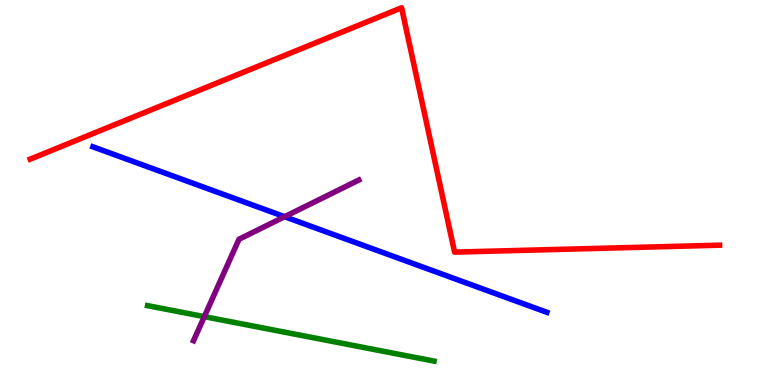[{'lines': ['blue', 'red'], 'intersections': []}, {'lines': ['green', 'red'], 'intersections': []}, {'lines': ['purple', 'red'], 'intersections': []}, {'lines': ['blue', 'green'], 'intersections': []}, {'lines': ['blue', 'purple'], 'intersections': [{'x': 3.67, 'y': 4.37}]}, {'lines': ['green', 'purple'], 'intersections': [{'x': 2.64, 'y': 1.78}]}]